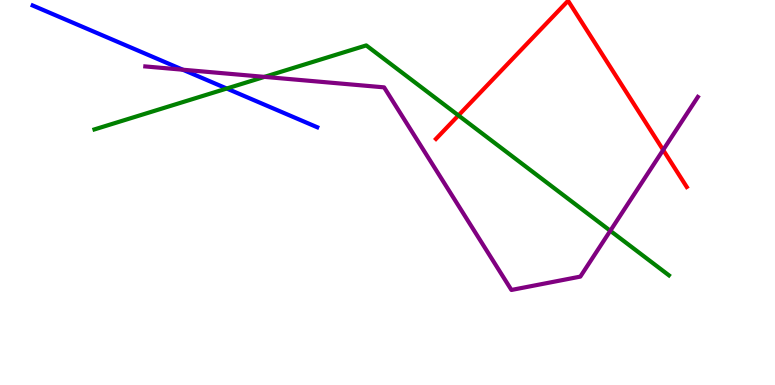[{'lines': ['blue', 'red'], 'intersections': []}, {'lines': ['green', 'red'], 'intersections': [{'x': 5.92, 'y': 7.0}]}, {'lines': ['purple', 'red'], 'intersections': [{'x': 8.56, 'y': 6.1}]}, {'lines': ['blue', 'green'], 'intersections': [{'x': 2.93, 'y': 7.7}]}, {'lines': ['blue', 'purple'], 'intersections': [{'x': 2.36, 'y': 8.19}]}, {'lines': ['green', 'purple'], 'intersections': [{'x': 3.41, 'y': 8.0}, {'x': 7.87, 'y': 4.01}]}]